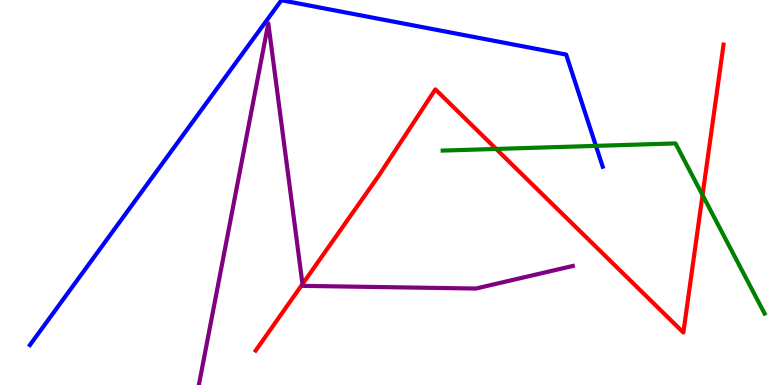[{'lines': ['blue', 'red'], 'intersections': []}, {'lines': ['green', 'red'], 'intersections': [{'x': 6.4, 'y': 6.13}, {'x': 9.07, 'y': 4.93}]}, {'lines': ['purple', 'red'], 'intersections': [{'x': 3.9, 'y': 2.62}]}, {'lines': ['blue', 'green'], 'intersections': [{'x': 7.69, 'y': 6.21}]}, {'lines': ['blue', 'purple'], 'intersections': []}, {'lines': ['green', 'purple'], 'intersections': []}]